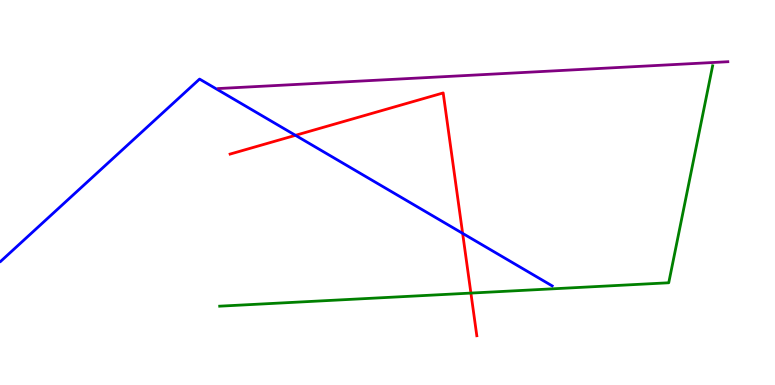[{'lines': ['blue', 'red'], 'intersections': [{'x': 3.81, 'y': 6.49}, {'x': 5.97, 'y': 3.94}]}, {'lines': ['green', 'red'], 'intersections': [{'x': 6.08, 'y': 2.39}]}, {'lines': ['purple', 'red'], 'intersections': []}, {'lines': ['blue', 'green'], 'intersections': []}, {'lines': ['blue', 'purple'], 'intersections': []}, {'lines': ['green', 'purple'], 'intersections': []}]